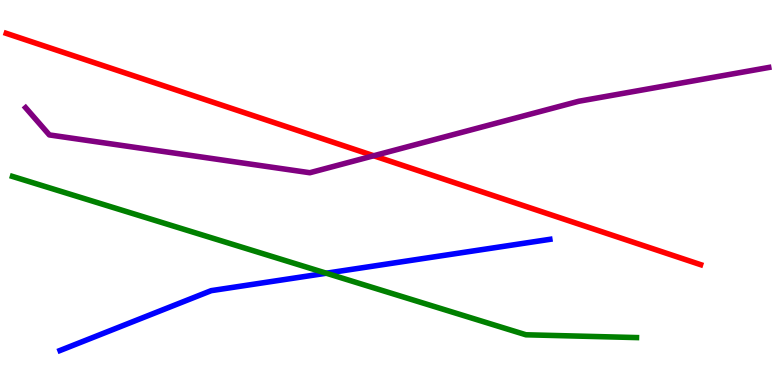[{'lines': ['blue', 'red'], 'intersections': []}, {'lines': ['green', 'red'], 'intersections': []}, {'lines': ['purple', 'red'], 'intersections': [{'x': 4.82, 'y': 5.95}]}, {'lines': ['blue', 'green'], 'intersections': [{'x': 4.21, 'y': 2.9}]}, {'lines': ['blue', 'purple'], 'intersections': []}, {'lines': ['green', 'purple'], 'intersections': []}]